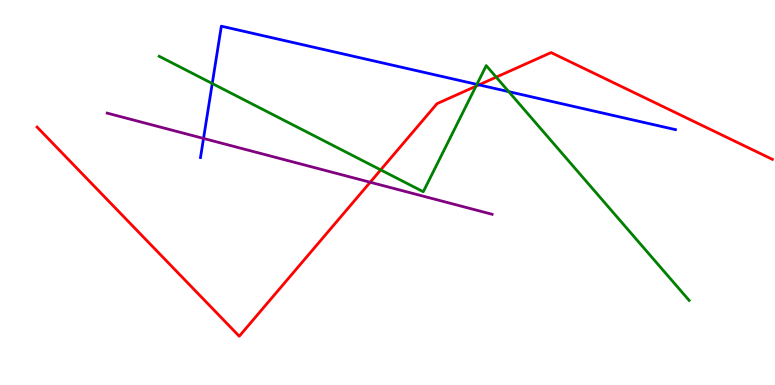[{'lines': ['blue', 'red'], 'intersections': [{'x': 6.18, 'y': 7.8}]}, {'lines': ['green', 'red'], 'intersections': [{'x': 4.91, 'y': 5.59}, {'x': 6.14, 'y': 7.76}, {'x': 6.4, 'y': 8.0}]}, {'lines': ['purple', 'red'], 'intersections': [{'x': 4.78, 'y': 5.27}]}, {'lines': ['blue', 'green'], 'intersections': [{'x': 2.74, 'y': 7.83}, {'x': 6.15, 'y': 7.81}, {'x': 6.56, 'y': 7.62}]}, {'lines': ['blue', 'purple'], 'intersections': [{'x': 2.63, 'y': 6.4}]}, {'lines': ['green', 'purple'], 'intersections': []}]